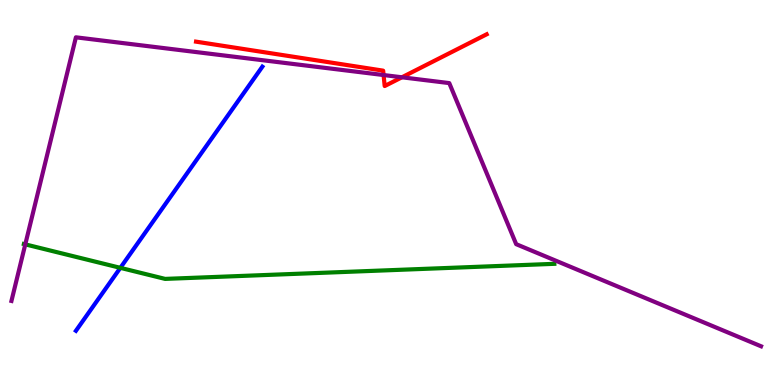[{'lines': ['blue', 'red'], 'intersections': []}, {'lines': ['green', 'red'], 'intersections': []}, {'lines': ['purple', 'red'], 'intersections': [{'x': 4.95, 'y': 8.05}, {'x': 5.19, 'y': 7.99}]}, {'lines': ['blue', 'green'], 'intersections': [{'x': 1.55, 'y': 3.04}]}, {'lines': ['blue', 'purple'], 'intersections': []}, {'lines': ['green', 'purple'], 'intersections': [{'x': 0.326, 'y': 3.65}]}]